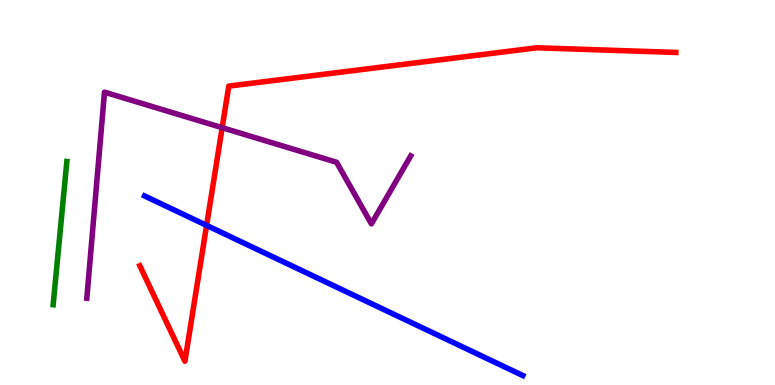[{'lines': ['blue', 'red'], 'intersections': [{'x': 2.67, 'y': 4.15}]}, {'lines': ['green', 'red'], 'intersections': []}, {'lines': ['purple', 'red'], 'intersections': [{'x': 2.87, 'y': 6.68}]}, {'lines': ['blue', 'green'], 'intersections': []}, {'lines': ['blue', 'purple'], 'intersections': []}, {'lines': ['green', 'purple'], 'intersections': []}]